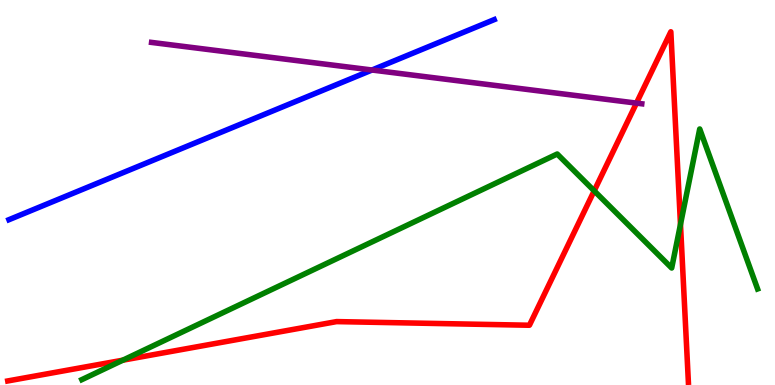[{'lines': ['blue', 'red'], 'intersections': []}, {'lines': ['green', 'red'], 'intersections': [{'x': 1.58, 'y': 0.645}, {'x': 7.67, 'y': 5.04}, {'x': 8.78, 'y': 4.17}]}, {'lines': ['purple', 'red'], 'intersections': [{'x': 8.21, 'y': 7.32}]}, {'lines': ['blue', 'green'], 'intersections': []}, {'lines': ['blue', 'purple'], 'intersections': [{'x': 4.8, 'y': 8.18}]}, {'lines': ['green', 'purple'], 'intersections': []}]